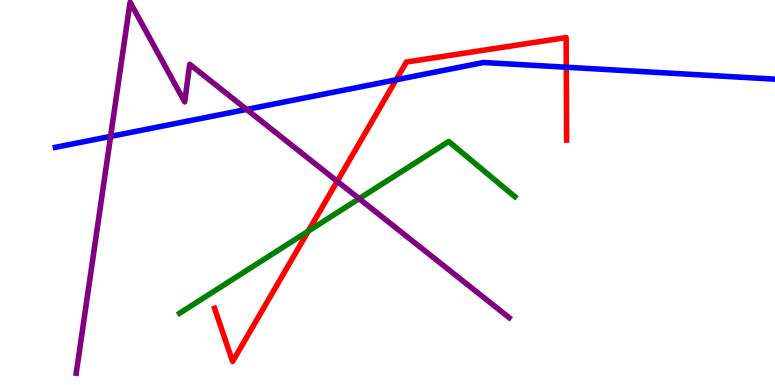[{'lines': ['blue', 'red'], 'intersections': [{'x': 5.11, 'y': 7.93}, {'x': 7.31, 'y': 8.25}]}, {'lines': ['green', 'red'], 'intersections': [{'x': 3.98, 'y': 4.0}]}, {'lines': ['purple', 'red'], 'intersections': [{'x': 4.35, 'y': 5.29}]}, {'lines': ['blue', 'green'], 'intersections': []}, {'lines': ['blue', 'purple'], 'intersections': [{'x': 1.43, 'y': 6.46}, {'x': 3.18, 'y': 7.16}]}, {'lines': ['green', 'purple'], 'intersections': [{'x': 4.63, 'y': 4.84}]}]